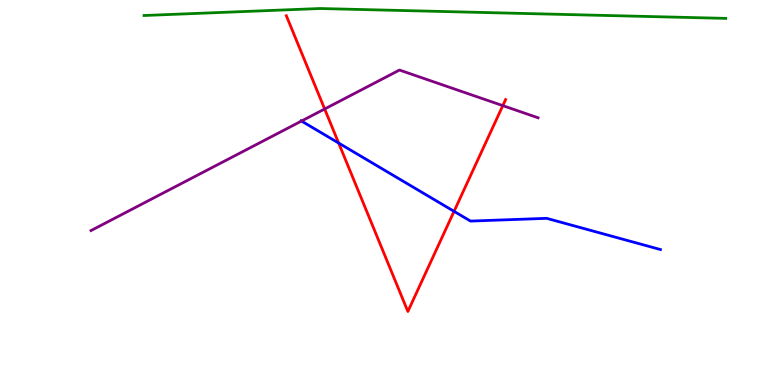[{'lines': ['blue', 'red'], 'intersections': [{'x': 4.37, 'y': 6.28}, {'x': 5.86, 'y': 4.51}]}, {'lines': ['green', 'red'], 'intersections': []}, {'lines': ['purple', 'red'], 'intersections': [{'x': 4.19, 'y': 7.17}, {'x': 6.49, 'y': 7.26}]}, {'lines': ['blue', 'green'], 'intersections': []}, {'lines': ['blue', 'purple'], 'intersections': [{'x': 3.89, 'y': 6.86}]}, {'lines': ['green', 'purple'], 'intersections': []}]